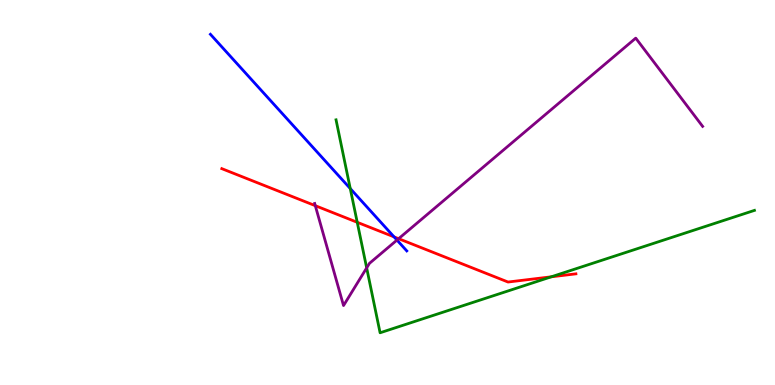[{'lines': ['blue', 'red'], 'intersections': [{'x': 5.08, 'y': 3.85}]}, {'lines': ['green', 'red'], 'intersections': [{'x': 4.61, 'y': 4.23}, {'x': 7.11, 'y': 2.81}]}, {'lines': ['purple', 'red'], 'intersections': [{'x': 4.07, 'y': 4.66}, {'x': 5.14, 'y': 3.8}]}, {'lines': ['blue', 'green'], 'intersections': [{'x': 4.52, 'y': 5.1}]}, {'lines': ['blue', 'purple'], 'intersections': [{'x': 5.12, 'y': 3.76}]}, {'lines': ['green', 'purple'], 'intersections': [{'x': 4.73, 'y': 3.04}]}]